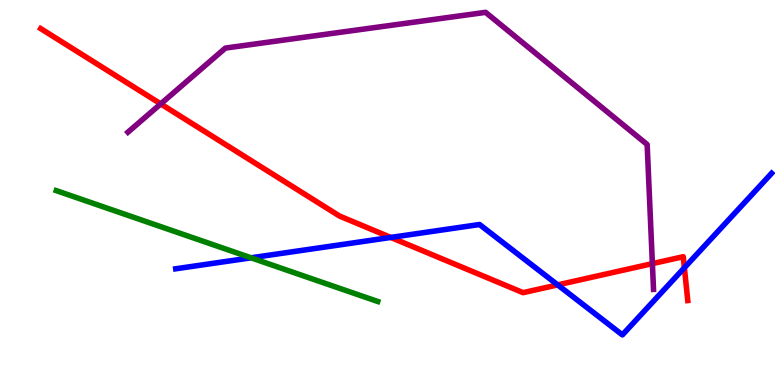[{'lines': ['blue', 'red'], 'intersections': [{'x': 5.04, 'y': 3.83}, {'x': 7.2, 'y': 2.6}, {'x': 8.83, 'y': 3.05}]}, {'lines': ['green', 'red'], 'intersections': []}, {'lines': ['purple', 'red'], 'intersections': [{'x': 2.07, 'y': 7.3}, {'x': 8.42, 'y': 3.15}]}, {'lines': ['blue', 'green'], 'intersections': [{'x': 3.24, 'y': 3.3}]}, {'lines': ['blue', 'purple'], 'intersections': []}, {'lines': ['green', 'purple'], 'intersections': []}]